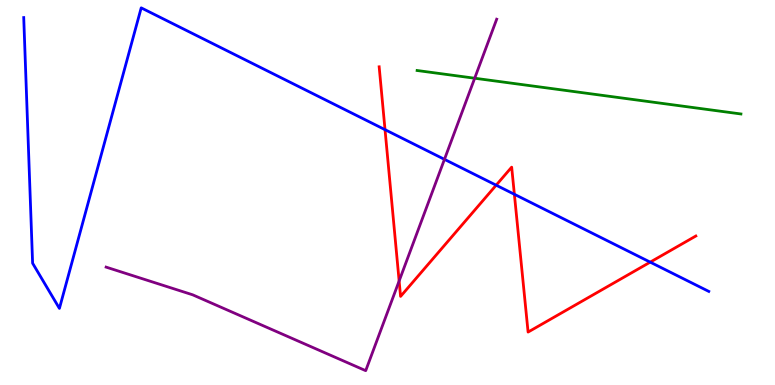[{'lines': ['blue', 'red'], 'intersections': [{'x': 4.97, 'y': 6.63}, {'x': 6.4, 'y': 5.19}, {'x': 6.64, 'y': 4.95}, {'x': 8.39, 'y': 3.19}]}, {'lines': ['green', 'red'], 'intersections': []}, {'lines': ['purple', 'red'], 'intersections': [{'x': 5.15, 'y': 2.7}]}, {'lines': ['blue', 'green'], 'intersections': []}, {'lines': ['blue', 'purple'], 'intersections': [{'x': 5.73, 'y': 5.86}]}, {'lines': ['green', 'purple'], 'intersections': [{'x': 6.13, 'y': 7.97}]}]